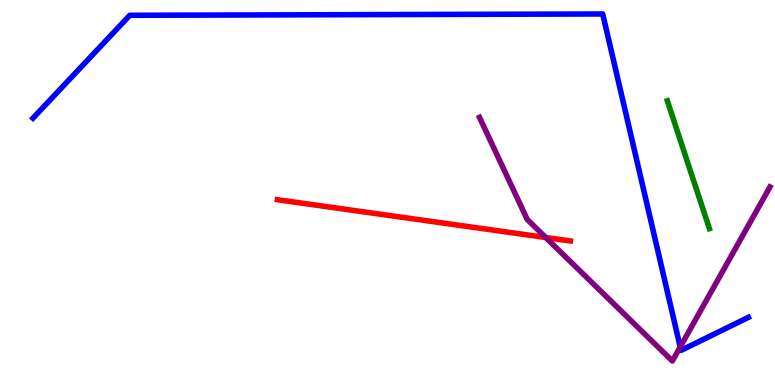[{'lines': ['blue', 'red'], 'intersections': []}, {'lines': ['green', 'red'], 'intersections': []}, {'lines': ['purple', 'red'], 'intersections': [{'x': 7.04, 'y': 3.83}]}, {'lines': ['blue', 'green'], 'intersections': []}, {'lines': ['blue', 'purple'], 'intersections': [{'x': 8.78, 'y': 0.988}]}, {'lines': ['green', 'purple'], 'intersections': []}]